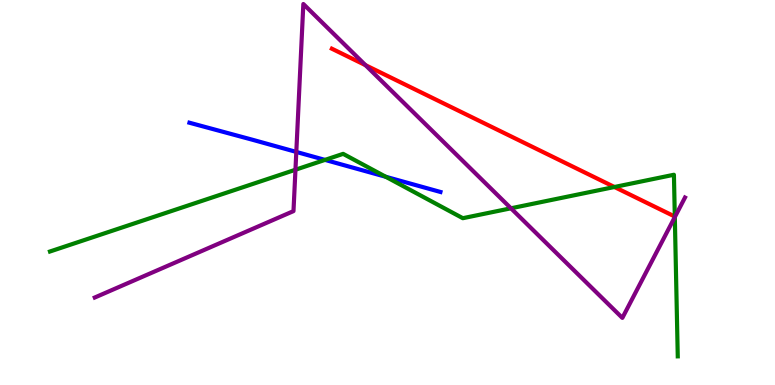[{'lines': ['blue', 'red'], 'intersections': []}, {'lines': ['green', 'red'], 'intersections': [{'x': 7.93, 'y': 5.14}]}, {'lines': ['purple', 'red'], 'intersections': [{'x': 4.72, 'y': 8.31}]}, {'lines': ['blue', 'green'], 'intersections': [{'x': 4.19, 'y': 5.85}, {'x': 4.98, 'y': 5.41}]}, {'lines': ['blue', 'purple'], 'intersections': [{'x': 3.82, 'y': 6.05}]}, {'lines': ['green', 'purple'], 'intersections': [{'x': 3.81, 'y': 5.59}, {'x': 6.59, 'y': 4.59}, {'x': 8.71, 'y': 4.36}]}]